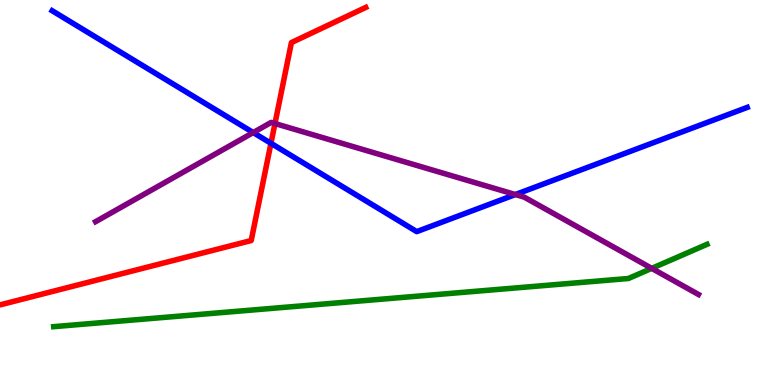[{'lines': ['blue', 'red'], 'intersections': [{'x': 3.5, 'y': 6.28}]}, {'lines': ['green', 'red'], 'intersections': []}, {'lines': ['purple', 'red'], 'intersections': [{'x': 3.55, 'y': 6.79}]}, {'lines': ['blue', 'green'], 'intersections': []}, {'lines': ['blue', 'purple'], 'intersections': [{'x': 3.27, 'y': 6.56}, {'x': 6.65, 'y': 4.95}]}, {'lines': ['green', 'purple'], 'intersections': [{'x': 8.41, 'y': 3.03}]}]